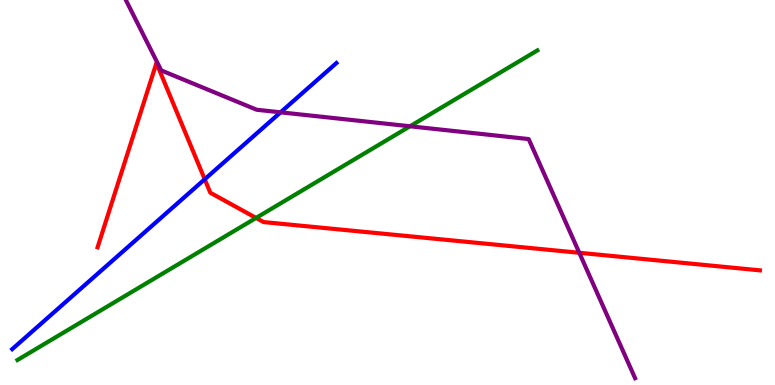[{'lines': ['blue', 'red'], 'intersections': [{'x': 2.64, 'y': 5.34}]}, {'lines': ['green', 'red'], 'intersections': [{'x': 3.3, 'y': 4.34}]}, {'lines': ['purple', 'red'], 'intersections': [{'x': 7.47, 'y': 3.43}]}, {'lines': ['blue', 'green'], 'intersections': []}, {'lines': ['blue', 'purple'], 'intersections': [{'x': 3.62, 'y': 7.08}]}, {'lines': ['green', 'purple'], 'intersections': [{'x': 5.29, 'y': 6.72}]}]